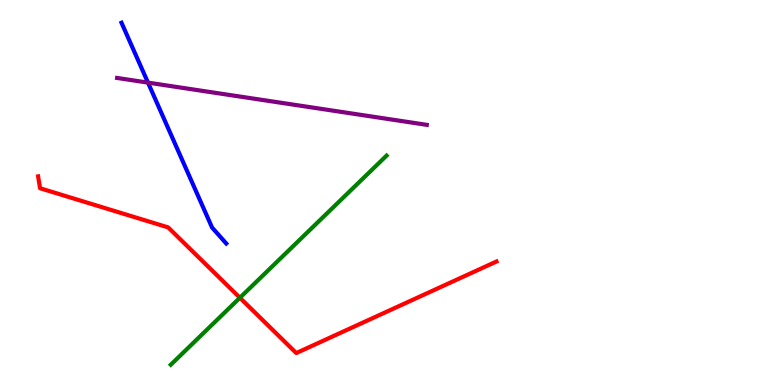[{'lines': ['blue', 'red'], 'intersections': []}, {'lines': ['green', 'red'], 'intersections': [{'x': 3.1, 'y': 2.27}]}, {'lines': ['purple', 'red'], 'intersections': []}, {'lines': ['blue', 'green'], 'intersections': []}, {'lines': ['blue', 'purple'], 'intersections': [{'x': 1.91, 'y': 7.85}]}, {'lines': ['green', 'purple'], 'intersections': []}]